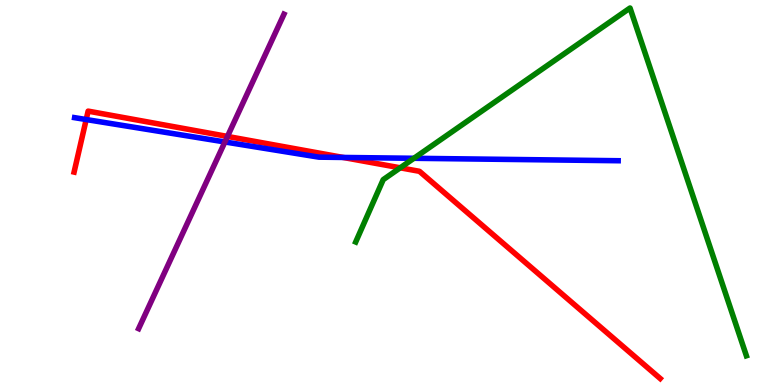[{'lines': ['blue', 'red'], 'intersections': [{'x': 1.11, 'y': 6.9}, {'x': 4.43, 'y': 5.91}]}, {'lines': ['green', 'red'], 'intersections': [{'x': 5.16, 'y': 5.64}]}, {'lines': ['purple', 'red'], 'intersections': [{'x': 2.94, 'y': 6.46}]}, {'lines': ['blue', 'green'], 'intersections': [{'x': 5.34, 'y': 5.89}]}, {'lines': ['blue', 'purple'], 'intersections': [{'x': 2.9, 'y': 6.31}]}, {'lines': ['green', 'purple'], 'intersections': []}]